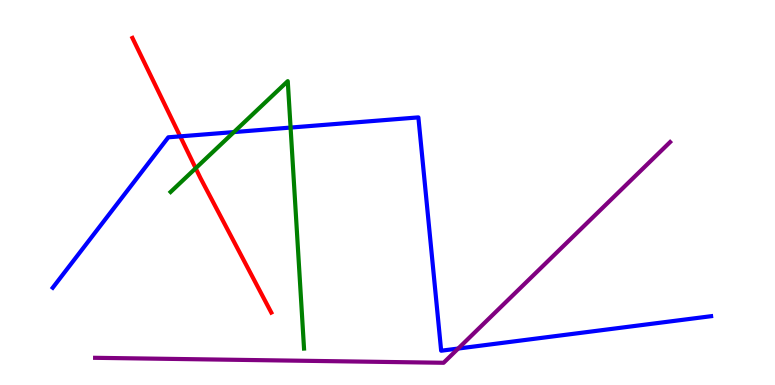[{'lines': ['blue', 'red'], 'intersections': [{'x': 2.33, 'y': 6.46}]}, {'lines': ['green', 'red'], 'intersections': [{'x': 2.52, 'y': 5.63}]}, {'lines': ['purple', 'red'], 'intersections': []}, {'lines': ['blue', 'green'], 'intersections': [{'x': 3.02, 'y': 6.57}, {'x': 3.75, 'y': 6.69}]}, {'lines': ['blue', 'purple'], 'intersections': [{'x': 5.91, 'y': 0.947}]}, {'lines': ['green', 'purple'], 'intersections': []}]